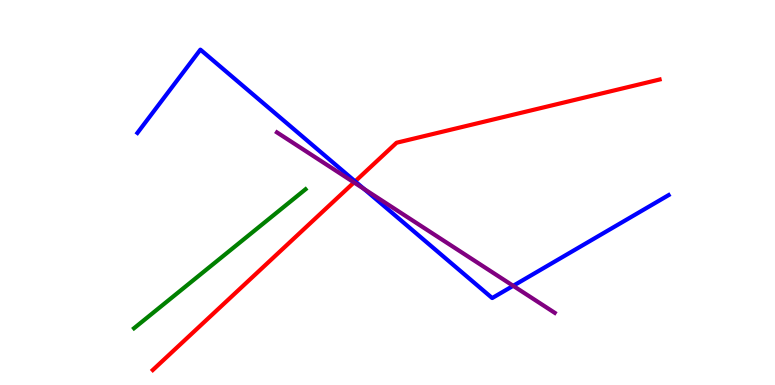[{'lines': ['blue', 'red'], 'intersections': [{'x': 4.58, 'y': 5.29}]}, {'lines': ['green', 'red'], 'intersections': []}, {'lines': ['purple', 'red'], 'intersections': [{'x': 4.57, 'y': 5.26}]}, {'lines': ['blue', 'green'], 'intersections': []}, {'lines': ['blue', 'purple'], 'intersections': [{'x': 4.7, 'y': 5.09}, {'x': 6.62, 'y': 2.58}]}, {'lines': ['green', 'purple'], 'intersections': []}]